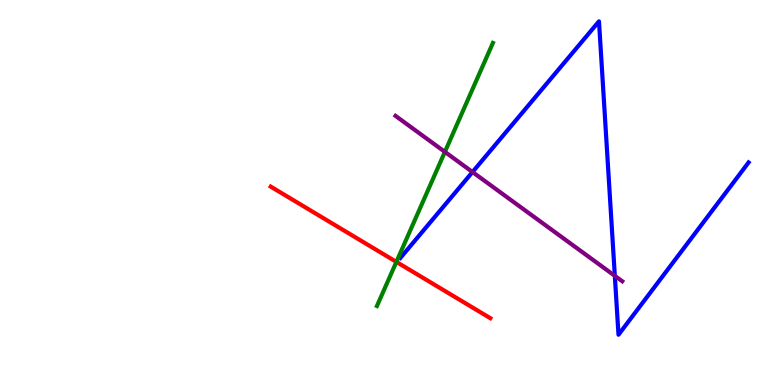[{'lines': ['blue', 'red'], 'intersections': []}, {'lines': ['green', 'red'], 'intersections': [{'x': 5.11, 'y': 3.2}]}, {'lines': ['purple', 'red'], 'intersections': []}, {'lines': ['blue', 'green'], 'intersections': []}, {'lines': ['blue', 'purple'], 'intersections': [{'x': 6.1, 'y': 5.53}, {'x': 7.93, 'y': 2.84}]}, {'lines': ['green', 'purple'], 'intersections': [{'x': 5.74, 'y': 6.06}]}]